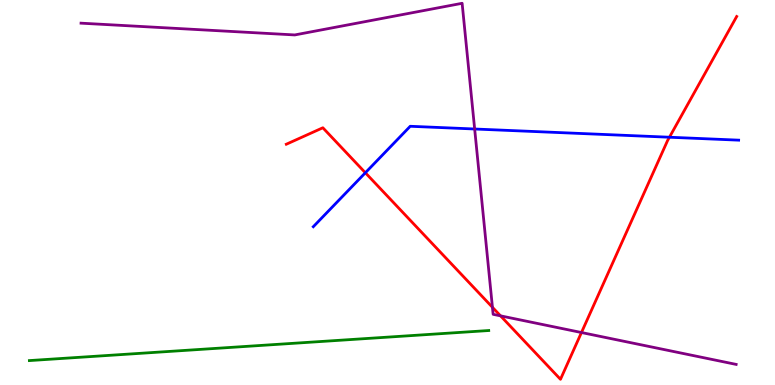[{'lines': ['blue', 'red'], 'intersections': [{'x': 4.71, 'y': 5.51}, {'x': 8.64, 'y': 6.44}]}, {'lines': ['green', 'red'], 'intersections': []}, {'lines': ['purple', 'red'], 'intersections': [{'x': 6.35, 'y': 2.02}, {'x': 6.46, 'y': 1.8}, {'x': 7.5, 'y': 1.36}]}, {'lines': ['blue', 'green'], 'intersections': []}, {'lines': ['blue', 'purple'], 'intersections': [{'x': 6.12, 'y': 6.65}]}, {'lines': ['green', 'purple'], 'intersections': []}]